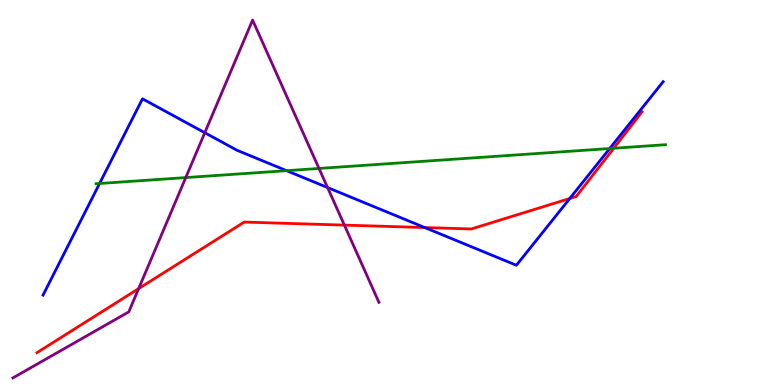[{'lines': ['blue', 'red'], 'intersections': [{'x': 5.48, 'y': 4.09}, {'x': 7.35, 'y': 4.84}]}, {'lines': ['green', 'red'], 'intersections': [{'x': 7.92, 'y': 6.15}]}, {'lines': ['purple', 'red'], 'intersections': [{'x': 1.79, 'y': 2.5}, {'x': 4.44, 'y': 4.15}]}, {'lines': ['blue', 'green'], 'intersections': [{'x': 1.29, 'y': 5.23}, {'x': 3.7, 'y': 5.57}, {'x': 7.87, 'y': 6.14}]}, {'lines': ['blue', 'purple'], 'intersections': [{'x': 2.64, 'y': 6.55}, {'x': 4.23, 'y': 5.13}]}, {'lines': ['green', 'purple'], 'intersections': [{'x': 2.4, 'y': 5.39}, {'x': 4.12, 'y': 5.62}]}]